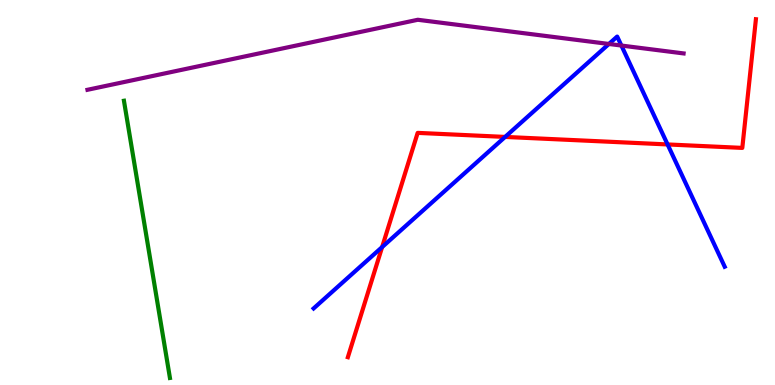[{'lines': ['blue', 'red'], 'intersections': [{'x': 4.93, 'y': 3.58}, {'x': 6.52, 'y': 6.44}, {'x': 8.61, 'y': 6.25}]}, {'lines': ['green', 'red'], 'intersections': []}, {'lines': ['purple', 'red'], 'intersections': []}, {'lines': ['blue', 'green'], 'intersections': []}, {'lines': ['blue', 'purple'], 'intersections': [{'x': 7.86, 'y': 8.86}, {'x': 8.02, 'y': 8.82}]}, {'lines': ['green', 'purple'], 'intersections': []}]